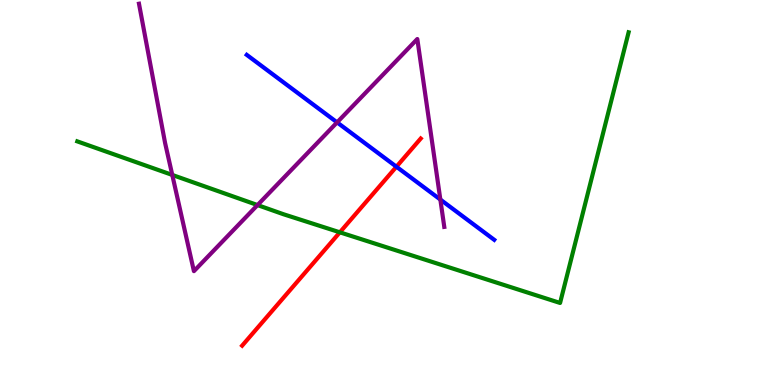[{'lines': ['blue', 'red'], 'intersections': [{'x': 5.12, 'y': 5.67}]}, {'lines': ['green', 'red'], 'intersections': [{'x': 4.39, 'y': 3.97}]}, {'lines': ['purple', 'red'], 'intersections': []}, {'lines': ['blue', 'green'], 'intersections': []}, {'lines': ['blue', 'purple'], 'intersections': [{'x': 4.35, 'y': 6.82}, {'x': 5.68, 'y': 4.82}]}, {'lines': ['green', 'purple'], 'intersections': [{'x': 2.22, 'y': 5.46}, {'x': 3.32, 'y': 4.67}]}]